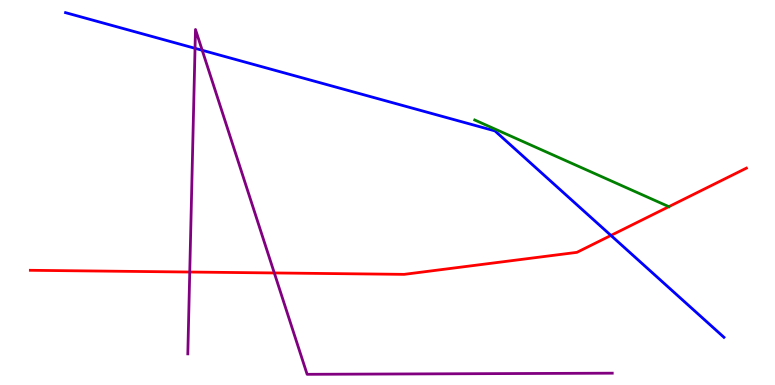[{'lines': ['blue', 'red'], 'intersections': [{'x': 7.88, 'y': 3.88}]}, {'lines': ['green', 'red'], 'intersections': [{'x': 8.63, 'y': 4.63}]}, {'lines': ['purple', 'red'], 'intersections': [{'x': 2.45, 'y': 2.93}, {'x': 3.54, 'y': 2.91}]}, {'lines': ['blue', 'green'], 'intersections': []}, {'lines': ['blue', 'purple'], 'intersections': [{'x': 2.52, 'y': 8.75}, {'x': 2.61, 'y': 8.69}]}, {'lines': ['green', 'purple'], 'intersections': []}]